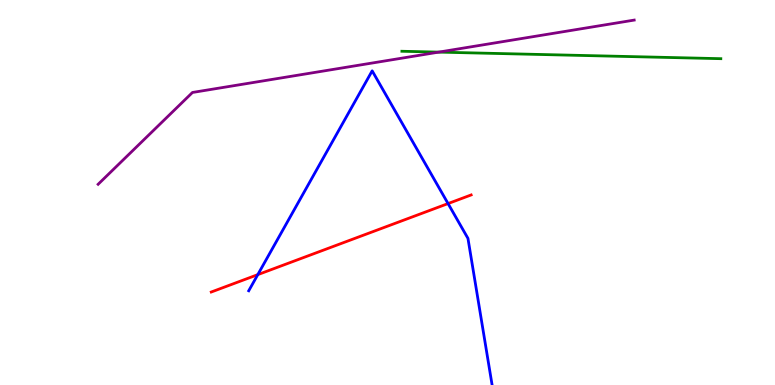[{'lines': ['blue', 'red'], 'intersections': [{'x': 3.33, 'y': 2.87}, {'x': 5.78, 'y': 4.71}]}, {'lines': ['green', 'red'], 'intersections': []}, {'lines': ['purple', 'red'], 'intersections': []}, {'lines': ['blue', 'green'], 'intersections': []}, {'lines': ['blue', 'purple'], 'intersections': []}, {'lines': ['green', 'purple'], 'intersections': [{'x': 5.66, 'y': 8.65}]}]